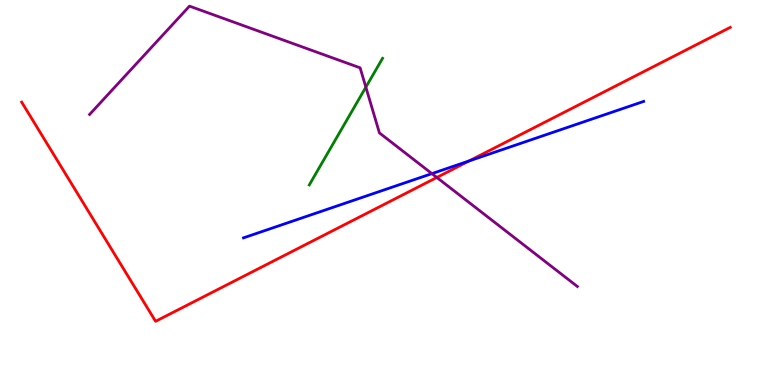[{'lines': ['blue', 'red'], 'intersections': [{'x': 6.05, 'y': 5.82}]}, {'lines': ['green', 'red'], 'intersections': []}, {'lines': ['purple', 'red'], 'intersections': [{'x': 5.64, 'y': 5.39}]}, {'lines': ['blue', 'green'], 'intersections': []}, {'lines': ['blue', 'purple'], 'intersections': [{'x': 5.57, 'y': 5.49}]}, {'lines': ['green', 'purple'], 'intersections': [{'x': 4.72, 'y': 7.74}]}]